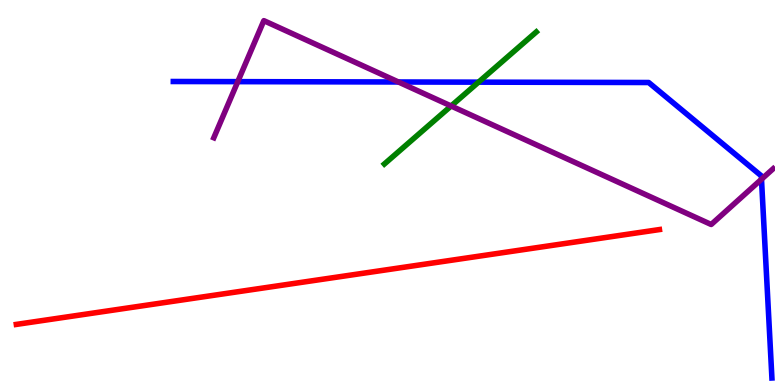[{'lines': ['blue', 'red'], 'intersections': []}, {'lines': ['green', 'red'], 'intersections': []}, {'lines': ['purple', 'red'], 'intersections': []}, {'lines': ['blue', 'green'], 'intersections': [{'x': 6.17, 'y': 7.87}]}, {'lines': ['blue', 'purple'], 'intersections': [{'x': 3.07, 'y': 7.88}, {'x': 5.14, 'y': 7.87}, {'x': 9.83, 'y': 5.34}]}, {'lines': ['green', 'purple'], 'intersections': [{'x': 5.82, 'y': 7.25}]}]